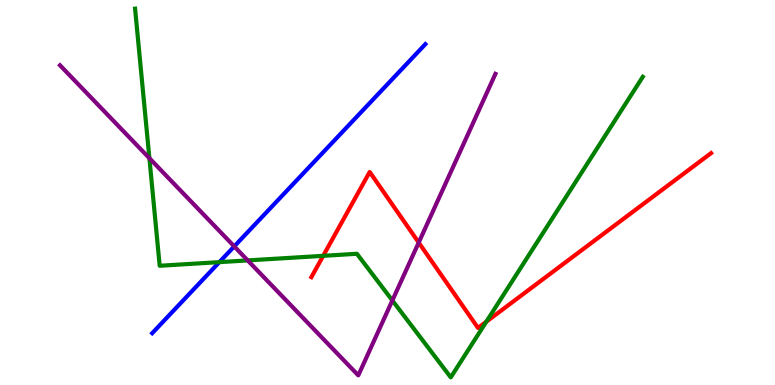[{'lines': ['blue', 'red'], 'intersections': []}, {'lines': ['green', 'red'], 'intersections': [{'x': 4.17, 'y': 3.36}, {'x': 6.28, 'y': 1.64}]}, {'lines': ['purple', 'red'], 'intersections': [{'x': 5.4, 'y': 3.7}]}, {'lines': ['blue', 'green'], 'intersections': [{'x': 2.83, 'y': 3.19}]}, {'lines': ['blue', 'purple'], 'intersections': [{'x': 3.02, 'y': 3.6}]}, {'lines': ['green', 'purple'], 'intersections': [{'x': 1.93, 'y': 5.89}, {'x': 3.2, 'y': 3.24}, {'x': 5.06, 'y': 2.2}]}]